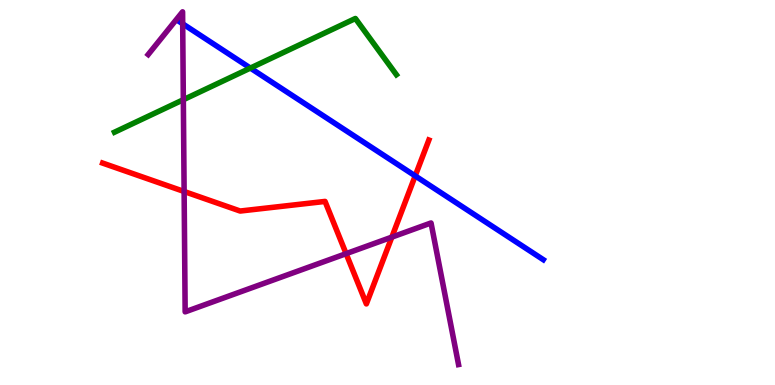[{'lines': ['blue', 'red'], 'intersections': [{'x': 5.36, 'y': 5.43}]}, {'lines': ['green', 'red'], 'intersections': []}, {'lines': ['purple', 'red'], 'intersections': [{'x': 2.38, 'y': 5.03}, {'x': 4.47, 'y': 3.41}, {'x': 5.06, 'y': 3.84}]}, {'lines': ['blue', 'green'], 'intersections': [{'x': 3.23, 'y': 8.23}]}, {'lines': ['blue', 'purple'], 'intersections': [{'x': 2.36, 'y': 9.38}]}, {'lines': ['green', 'purple'], 'intersections': [{'x': 2.37, 'y': 7.41}]}]